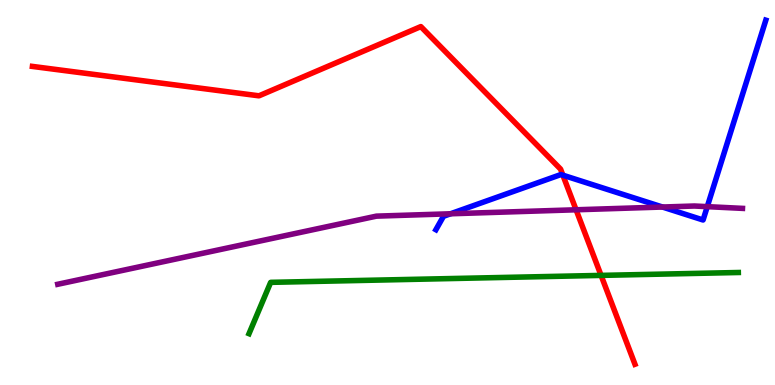[{'lines': ['blue', 'red'], 'intersections': [{'x': 7.26, 'y': 5.45}]}, {'lines': ['green', 'red'], 'intersections': [{'x': 7.76, 'y': 2.85}]}, {'lines': ['purple', 'red'], 'intersections': [{'x': 7.43, 'y': 4.55}]}, {'lines': ['blue', 'green'], 'intersections': []}, {'lines': ['blue', 'purple'], 'intersections': [{'x': 5.81, 'y': 4.45}, {'x': 8.55, 'y': 4.62}, {'x': 9.13, 'y': 4.63}]}, {'lines': ['green', 'purple'], 'intersections': []}]